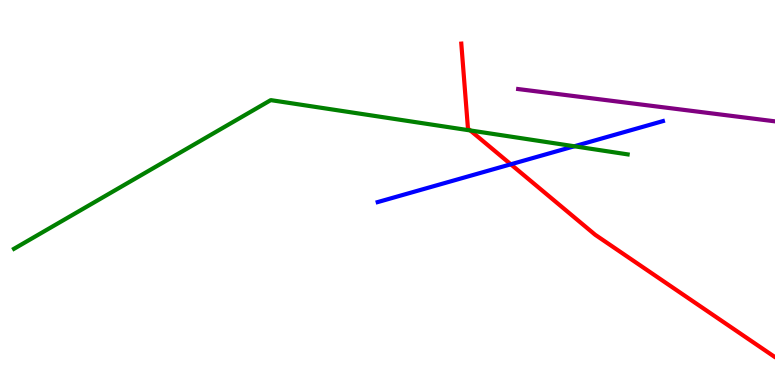[{'lines': ['blue', 'red'], 'intersections': [{'x': 6.59, 'y': 5.73}]}, {'lines': ['green', 'red'], 'intersections': [{'x': 6.07, 'y': 6.61}]}, {'lines': ['purple', 'red'], 'intersections': []}, {'lines': ['blue', 'green'], 'intersections': [{'x': 7.41, 'y': 6.2}]}, {'lines': ['blue', 'purple'], 'intersections': []}, {'lines': ['green', 'purple'], 'intersections': []}]